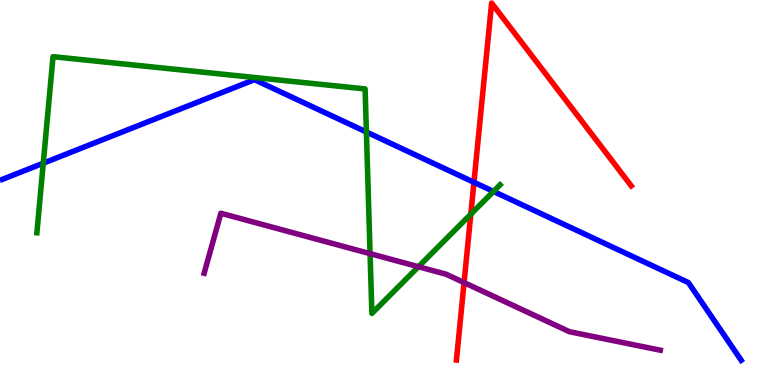[{'lines': ['blue', 'red'], 'intersections': [{'x': 6.12, 'y': 5.27}]}, {'lines': ['green', 'red'], 'intersections': [{'x': 6.07, 'y': 4.44}]}, {'lines': ['purple', 'red'], 'intersections': [{'x': 5.99, 'y': 2.66}]}, {'lines': ['blue', 'green'], 'intersections': [{'x': 0.558, 'y': 5.76}, {'x': 4.73, 'y': 6.57}, {'x': 6.37, 'y': 5.03}]}, {'lines': ['blue', 'purple'], 'intersections': []}, {'lines': ['green', 'purple'], 'intersections': [{'x': 4.78, 'y': 3.41}, {'x': 5.4, 'y': 3.07}]}]